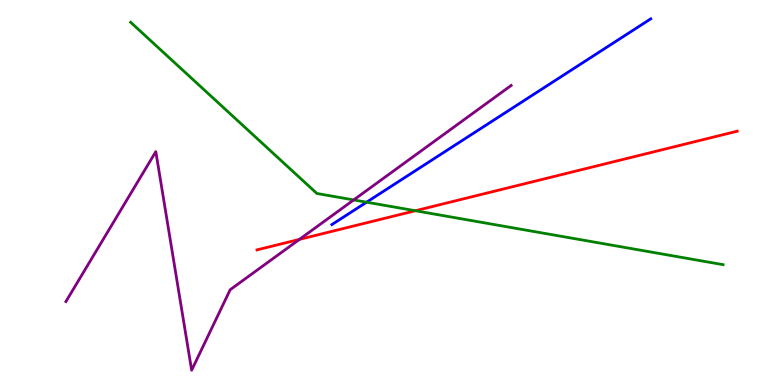[{'lines': ['blue', 'red'], 'intersections': []}, {'lines': ['green', 'red'], 'intersections': [{'x': 5.36, 'y': 4.53}]}, {'lines': ['purple', 'red'], 'intersections': [{'x': 3.86, 'y': 3.78}]}, {'lines': ['blue', 'green'], 'intersections': [{'x': 4.73, 'y': 4.75}]}, {'lines': ['blue', 'purple'], 'intersections': []}, {'lines': ['green', 'purple'], 'intersections': [{'x': 4.56, 'y': 4.81}]}]